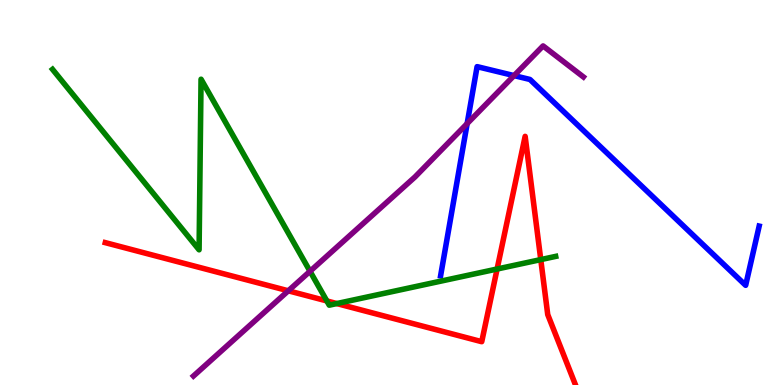[{'lines': ['blue', 'red'], 'intersections': []}, {'lines': ['green', 'red'], 'intersections': [{'x': 4.22, 'y': 2.18}, {'x': 4.35, 'y': 2.12}, {'x': 6.41, 'y': 3.01}, {'x': 6.98, 'y': 3.26}]}, {'lines': ['purple', 'red'], 'intersections': [{'x': 3.72, 'y': 2.45}]}, {'lines': ['blue', 'green'], 'intersections': []}, {'lines': ['blue', 'purple'], 'intersections': [{'x': 6.03, 'y': 6.79}, {'x': 6.63, 'y': 8.04}]}, {'lines': ['green', 'purple'], 'intersections': [{'x': 4.0, 'y': 2.95}]}]